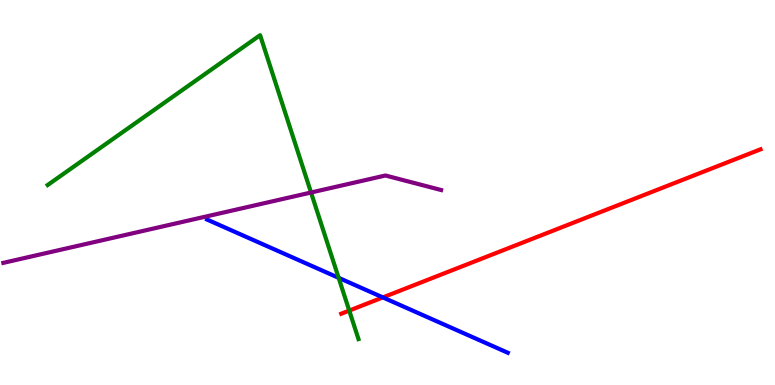[{'lines': ['blue', 'red'], 'intersections': [{'x': 4.94, 'y': 2.28}]}, {'lines': ['green', 'red'], 'intersections': [{'x': 4.51, 'y': 1.93}]}, {'lines': ['purple', 'red'], 'intersections': []}, {'lines': ['blue', 'green'], 'intersections': [{'x': 4.37, 'y': 2.78}]}, {'lines': ['blue', 'purple'], 'intersections': []}, {'lines': ['green', 'purple'], 'intersections': [{'x': 4.01, 'y': 5.0}]}]